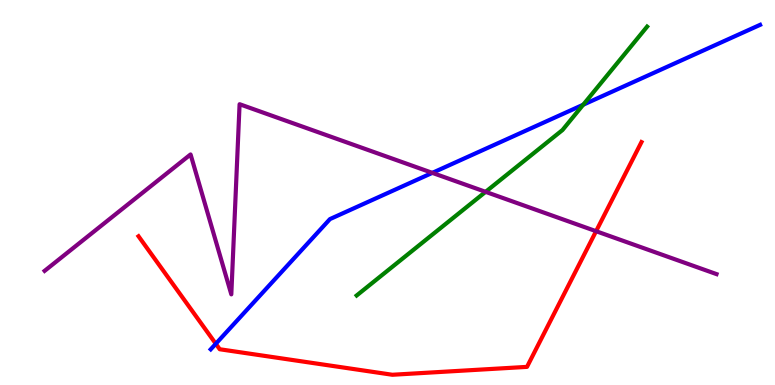[{'lines': ['blue', 'red'], 'intersections': [{'x': 2.78, 'y': 1.07}]}, {'lines': ['green', 'red'], 'intersections': []}, {'lines': ['purple', 'red'], 'intersections': [{'x': 7.69, 'y': 3.99}]}, {'lines': ['blue', 'green'], 'intersections': [{'x': 7.53, 'y': 7.28}]}, {'lines': ['blue', 'purple'], 'intersections': [{'x': 5.58, 'y': 5.51}]}, {'lines': ['green', 'purple'], 'intersections': [{'x': 6.27, 'y': 5.02}]}]